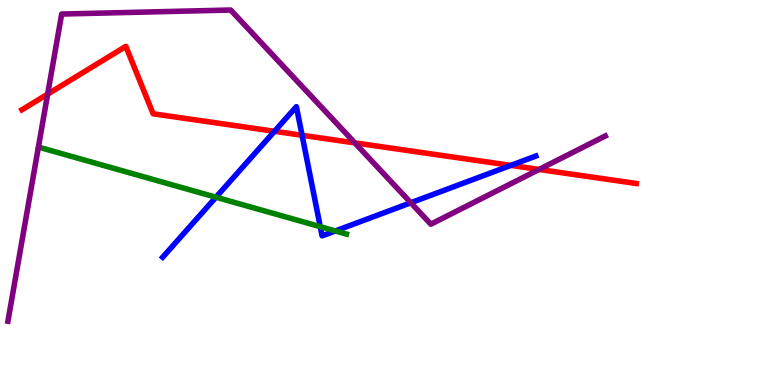[{'lines': ['blue', 'red'], 'intersections': [{'x': 3.54, 'y': 6.59}, {'x': 3.9, 'y': 6.49}, {'x': 6.59, 'y': 5.7}]}, {'lines': ['green', 'red'], 'intersections': []}, {'lines': ['purple', 'red'], 'intersections': [{'x': 0.615, 'y': 7.56}, {'x': 4.58, 'y': 6.29}, {'x': 6.96, 'y': 5.6}]}, {'lines': ['blue', 'green'], 'intersections': [{'x': 2.79, 'y': 4.88}, {'x': 4.13, 'y': 4.11}, {'x': 4.33, 'y': 4.0}]}, {'lines': ['blue', 'purple'], 'intersections': [{'x': 5.3, 'y': 4.73}]}, {'lines': ['green', 'purple'], 'intersections': []}]